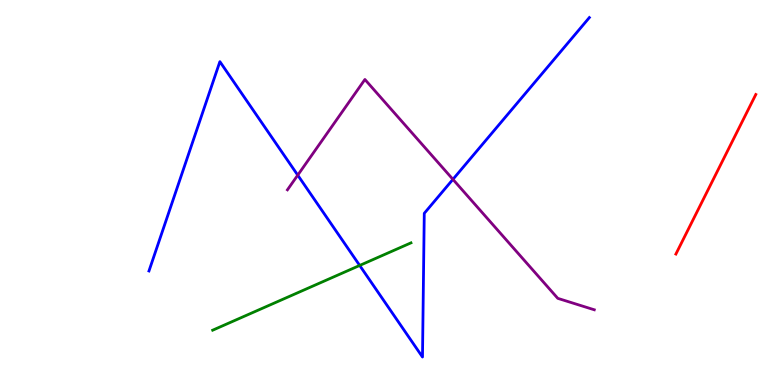[{'lines': ['blue', 'red'], 'intersections': []}, {'lines': ['green', 'red'], 'intersections': []}, {'lines': ['purple', 'red'], 'intersections': []}, {'lines': ['blue', 'green'], 'intersections': [{'x': 4.64, 'y': 3.11}]}, {'lines': ['blue', 'purple'], 'intersections': [{'x': 3.84, 'y': 5.45}, {'x': 5.84, 'y': 5.34}]}, {'lines': ['green', 'purple'], 'intersections': []}]